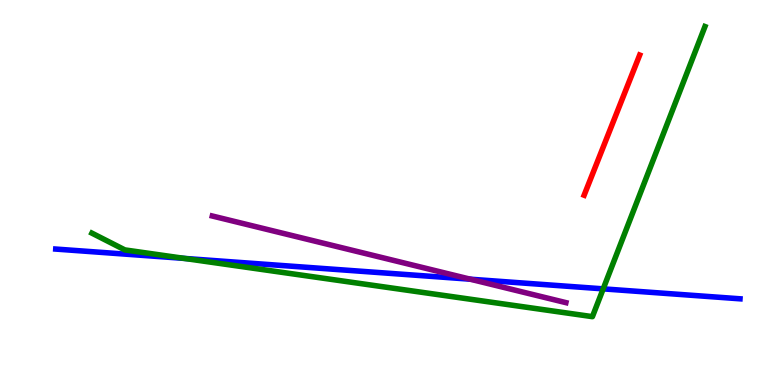[{'lines': ['blue', 'red'], 'intersections': []}, {'lines': ['green', 'red'], 'intersections': []}, {'lines': ['purple', 'red'], 'intersections': []}, {'lines': ['blue', 'green'], 'intersections': [{'x': 2.38, 'y': 3.29}, {'x': 7.78, 'y': 2.5}]}, {'lines': ['blue', 'purple'], 'intersections': [{'x': 6.07, 'y': 2.75}]}, {'lines': ['green', 'purple'], 'intersections': []}]